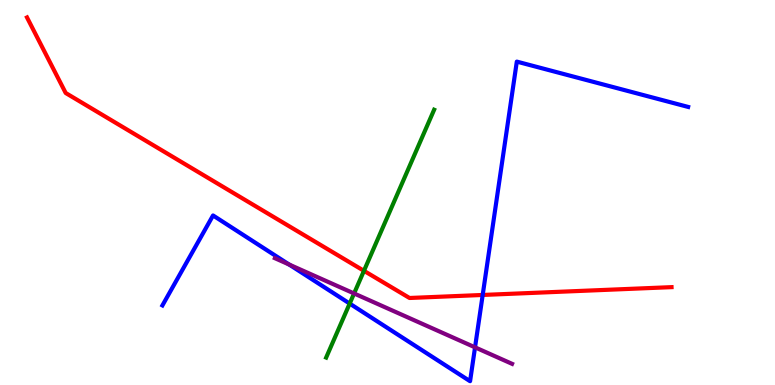[{'lines': ['blue', 'red'], 'intersections': [{'x': 6.23, 'y': 2.34}]}, {'lines': ['green', 'red'], 'intersections': [{'x': 4.7, 'y': 2.97}]}, {'lines': ['purple', 'red'], 'intersections': []}, {'lines': ['blue', 'green'], 'intersections': [{'x': 4.51, 'y': 2.12}]}, {'lines': ['blue', 'purple'], 'intersections': [{'x': 3.73, 'y': 3.13}, {'x': 6.13, 'y': 0.978}]}, {'lines': ['green', 'purple'], 'intersections': [{'x': 4.57, 'y': 2.38}]}]